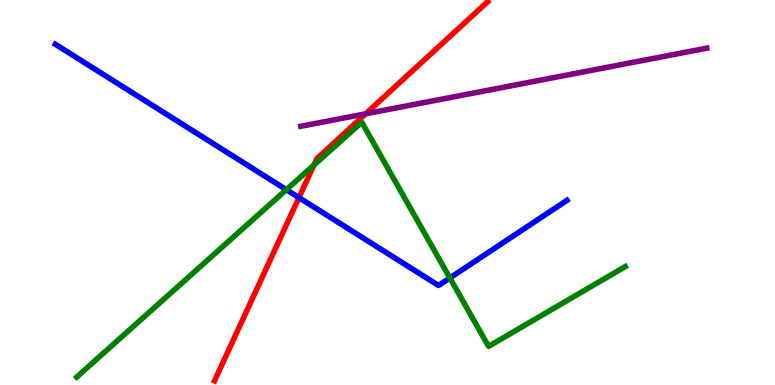[{'lines': ['blue', 'red'], 'intersections': [{'x': 3.86, 'y': 4.87}]}, {'lines': ['green', 'red'], 'intersections': [{'x': 4.05, 'y': 5.71}]}, {'lines': ['purple', 'red'], 'intersections': [{'x': 4.72, 'y': 7.04}]}, {'lines': ['blue', 'green'], 'intersections': [{'x': 3.7, 'y': 5.07}, {'x': 5.8, 'y': 2.78}]}, {'lines': ['blue', 'purple'], 'intersections': []}, {'lines': ['green', 'purple'], 'intersections': []}]